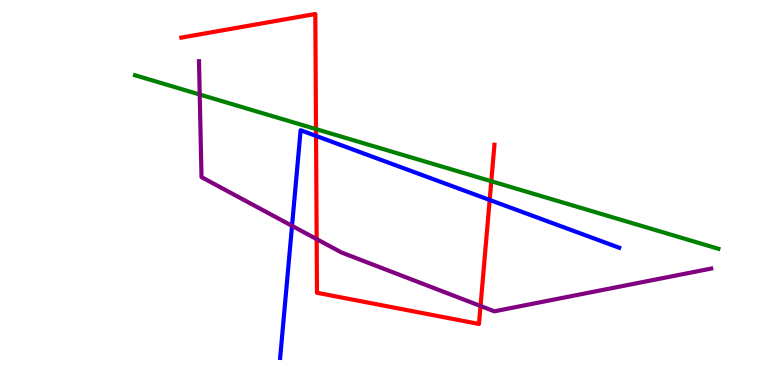[{'lines': ['blue', 'red'], 'intersections': [{'x': 4.08, 'y': 6.47}, {'x': 6.32, 'y': 4.81}]}, {'lines': ['green', 'red'], 'intersections': [{'x': 4.08, 'y': 6.65}, {'x': 6.34, 'y': 5.29}]}, {'lines': ['purple', 'red'], 'intersections': [{'x': 4.09, 'y': 3.79}, {'x': 6.2, 'y': 2.05}]}, {'lines': ['blue', 'green'], 'intersections': []}, {'lines': ['blue', 'purple'], 'intersections': [{'x': 3.77, 'y': 4.13}]}, {'lines': ['green', 'purple'], 'intersections': [{'x': 2.58, 'y': 7.55}]}]